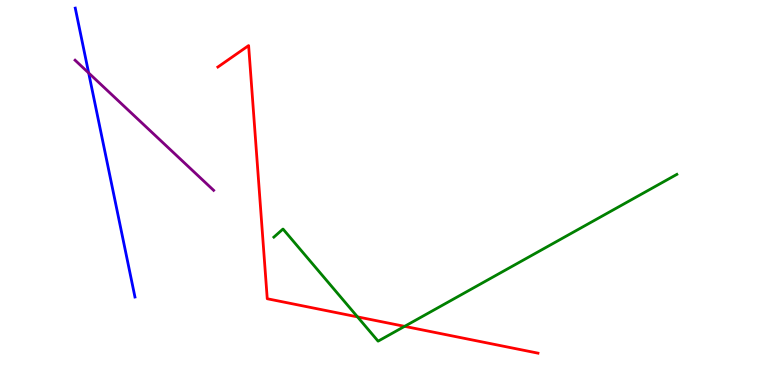[{'lines': ['blue', 'red'], 'intersections': []}, {'lines': ['green', 'red'], 'intersections': [{'x': 4.61, 'y': 1.77}, {'x': 5.22, 'y': 1.52}]}, {'lines': ['purple', 'red'], 'intersections': []}, {'lines': ['blue', 'green'], 'intersections': []}, {'lines': ['blue', 'purple'], 'intersections': [{'x': 1.14, 'y': 8.1}]}, {'lines': ['green', 'purple'], 'intersections': []}]